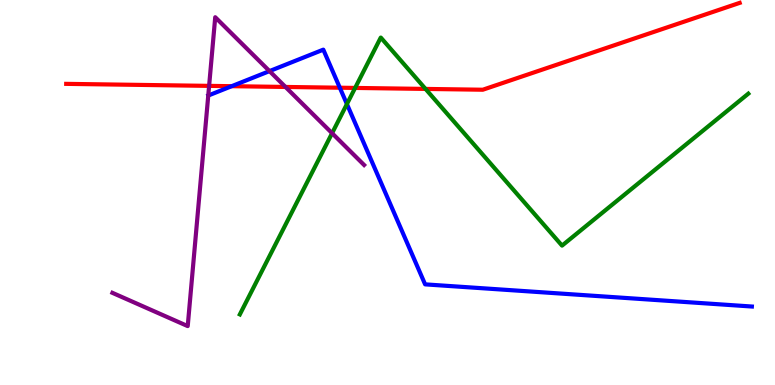[{'lines': ['blue', 'red'], 'intersections': [{'x': 2.99, 'y': 7.76}, {'x': 4.38, 'y': 7.72}]}, {'lines': ['green', 'red'], 'intersections': [{'x': 4.58, 'y': 7.72}, {'x': 5.49, 'y': 7.69}]}, {'lines': ['purple', 'red'], 'intersections': [{'x': 2.7, 'y': 7.77}, {'x': 3.68, 'y': 7.74}]}, {'lines': ['blue', 'green'], 'intersections': [{'x': 4.48, 'y': 7.3}]}, {'lines': ['blue', 'purple'], 'intersections': [{'x': 3.48, 'y': 8.15}]}, {'lines': ['green', 'purple'], 'intersections': [{'x': 4.28, 'y': 6.54}]}]